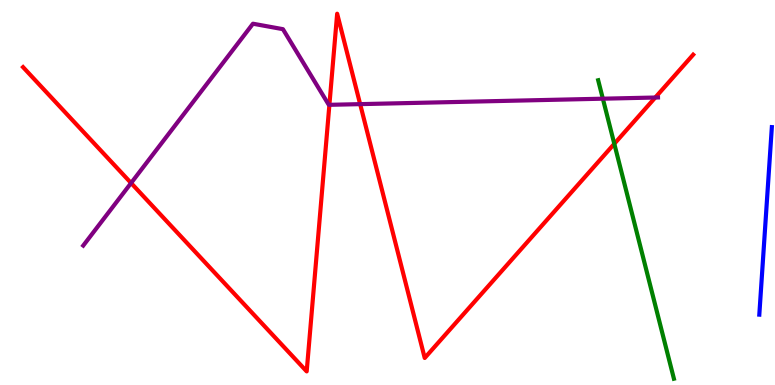[{'lines': ['blue', 'red'], 'intersections': []}, {'lines': ['green', 'red'], 'intersections': [{'x': 7.93, 'y': 6.26}]}, {'lines': ['purple', 'red'], 'intersections': [{'x': 1.69, 'y': 5.25}, {'x': 4.25, 'y': 7.28}, {'x': 4.65, 'y': 7.3}, {'x': 8.46, 'y': 7.47}]}, {'lines': ['blue', 'green'], 'intersections': []}, {'lines': ['blue', 'purple'], 'intersections': []}, {'lines': ['green', 'purple'], 'intersections': [{'x': 7.78, 'y': 7.44}]}]